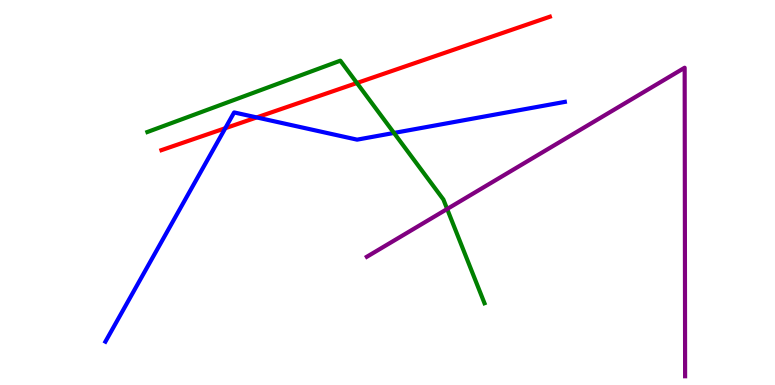[{'lines': ['blue', 'red'], 'intersections': [{'x': 2.91, 'y': 6.67}, {'x': 3.31, 'y': 6.95}]}, {'lines': ['green', 'red'], 'intersections': [{'x': 4.61, 'y': 7.84}]}, {'lines': ['purple', 'red'], 'intersections': []}, {'lines': ['blue', 'green'], 'intersections': [{'x': 5.08, 'y': 6.55}]}, {'lines': ['blue', 'purple'], 'intersections': []}, {'lines': ['green', 'purple'], 'intersections': [{'x': 5.77, 'y': 4.57}]}]